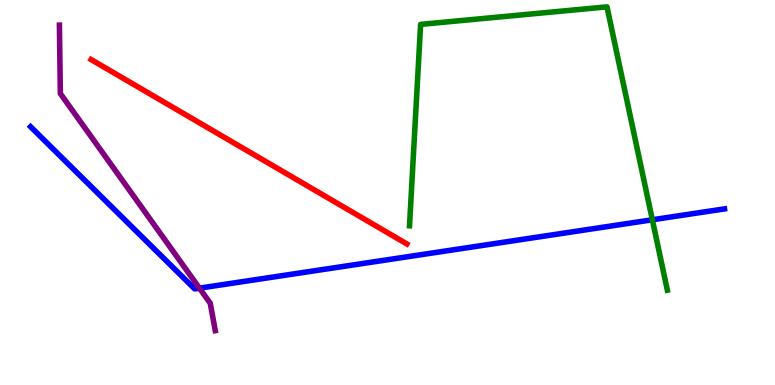[{'lines': ['blue', 'red'], 'intersections': []}, {'lines': ['green', 'red'], 'intersections': []}, {'lines': ['purple', 'red'], 'intersections': []}, {'lines': ['blue', 'green'], 'intersections': [{'x': 8.42, 'y': 4.29}]}, {'lines': ['blue', 'purple'], 'intersections': [{'x': 2.57, 'y': 2.52}]}, {'lines': ['green', 'purple'], 'intersections': []}]